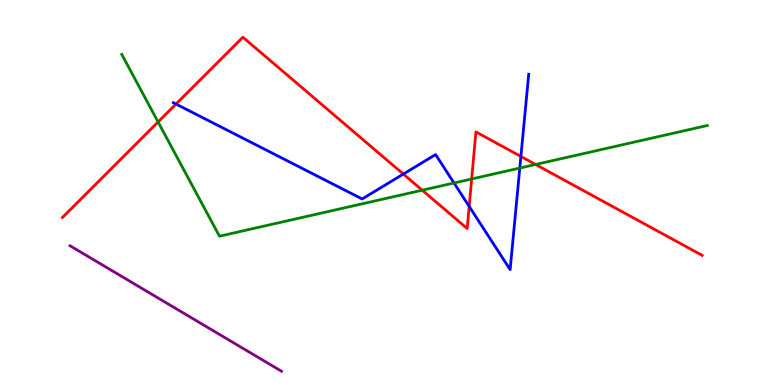[{'lines': ['blue', 'red'], 'intersections': [{'x': 2.27, 'y': 7.3}, {'x': 5.2, 'y': 5.48}, {'x': 6.05, 'y': 4.64}, {'x': 6.72, 'y': 5.94}]}, {'lines': ['green', 'red'], 'intersections': [{'x': 2.04, 'y': 6.83}, {'x': 5.45, 'y': 5.06}, {'x': 6.09, 'y': 5.35}, {'x': 6.91, 'y': 5.73}]}, {'lines': ['purple', 'red'], 'intersections': []}, {'lines': ['blue', 'green'], 'intersections': [{'x': 5.86, 'y': 5.25}, {'x': 6.71, 'y': 5.63}]}, {'lines': ['blue', 'purple'], 'intersections': []}, {'lines': ['green', 'purple'], 'intersections': []}]